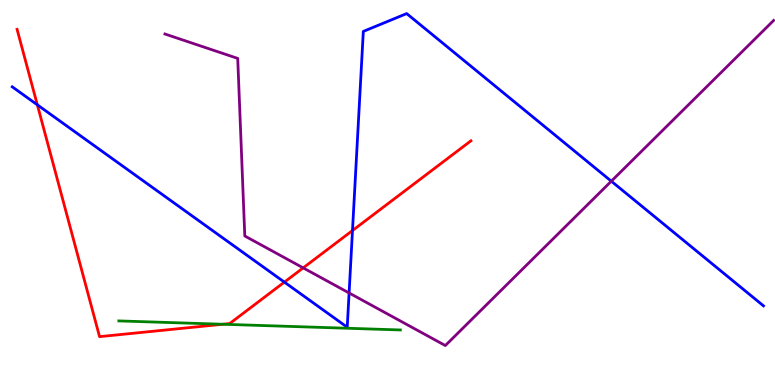[{'lines': ['blue', 'red'], 'intersections': [{'x': 0.482, 'y': 7.28}, {'x': 3.67, 'y': 2.67}, {'x': 4.55, 'y': 4.01}]}, {'lines': ['green', 'red'], 'intersections': [{'x': 2.87, 'y': 1.58}]}, {'lines': ['purple', 'red'], 'intersections': [{'x': 3.91, 'y': 3.04}]}, {'lines': ['blue', 'green'], 'intersections': []}, {'lines': ['blue', 'purple'], 'intersections': [{'x': 4.5, 'y': 2.39}, {'x': 7.89, 'y': 5.29}]}, {'lines': ['green', 'purple'], 'intersections': []}]